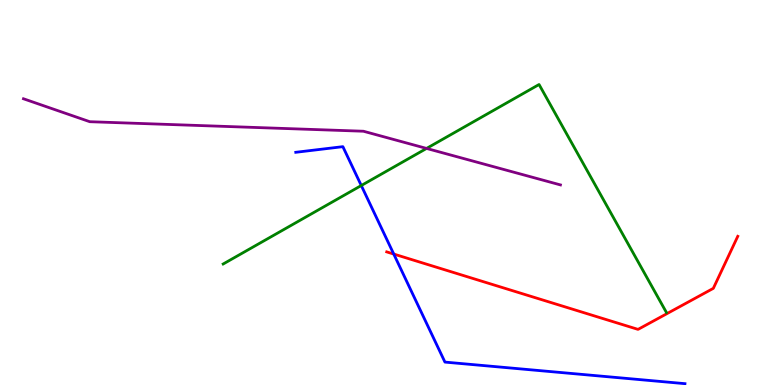[{'lines': ['blue', 'red'], 'intersections': [{'x': 5.08, 'y': 3.4}]}, {'lines': ['green', 'red'], 'intersections': []}, {'lines': ['purple', 'red'], 'intersections': []}, {'lines': ['blue', 'green'], 'intersections': [{'x': 4.66, 'y': 5.18}]}, {'lines': ['blue', 'purple'], 'intersections': []}, {'lines': ['green', 'purple'], 'intersections': [{'x': 5.5, 'y': 6.14}]}]